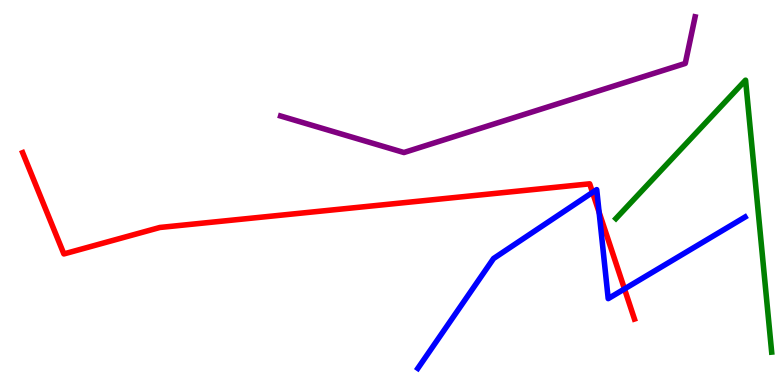[{'lines': ['blue', 'red'], 'intersections': [{'x': 7.65, 'y': 5.0}, {'x': 7.73, 'y': 4.49}, {'x': 8.06, 'y': 2.5}]}, {'lines': ['green', 'red'], 'intersections': []}, {'lines': ['purple', 'red'], 'intersections': []}, {'lines': ['blue', 'green'], 'intersections': []}, {'lines': ['blue', 'purple'], 'intersections': []}, {'lines': ['green', 'purple'], 'intersections': []}]